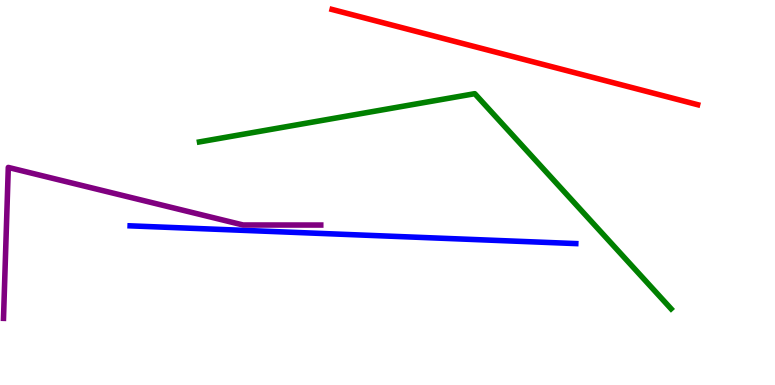[{'lines': ['blue', 'red'], 'intersections': []}, {'lines': ['green', 'red'], 'intersections': []}, {'lines': ['purple', 'red'], 'intersections': []}, {'lines': ['blue', 'green'], 'intersections': []}, {'lines': ['blue', 'purple'], 'intersections': []}, {'lines': ['green', 'purple'], 'intersections': []}]